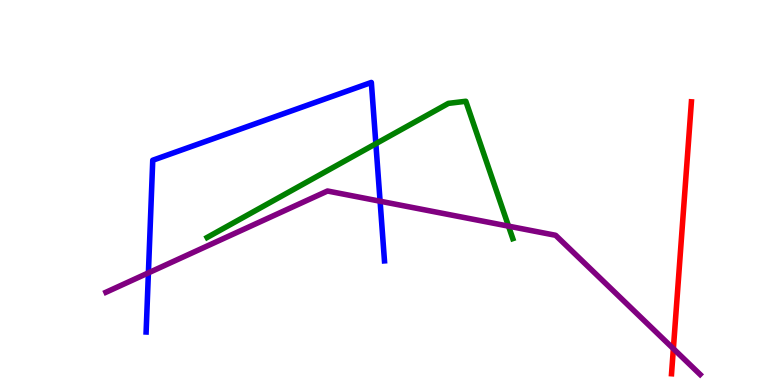[{'lines': ['blue', 'red'], 'intersections': []}, {'lines': ['green', 'red'], 'intersections': []}, {'lines': ['purple', 'red'], 'intersections': [{'x': 8.69, 'y': 0.943}]}, {'lines': ['blue', 'green'], 'intersections': [{'x': 4.85, 'y': 6.27}]}, {'lines': ['blue', 'purple'], 'intersections': [{'x': 1.91, 'y': 2.91}, {'x': 4.9, 'y': 4.77}]}, {'lines': ['green', 'purple'], 'intersections': [{'x': 6.56, 'y': 4.13}]}]